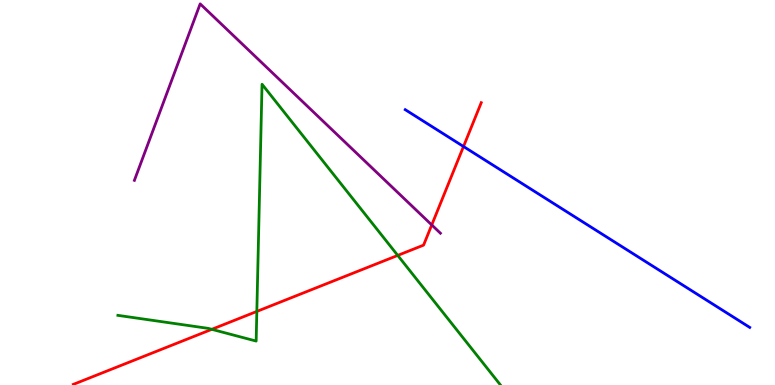[{'lines': ['blue', 'red'], 'intersections': [{'x': 5.98, 'y': 6.19}]}, {'lines': ['green', 'red'], 'intersections': [{'x': 2.73, 'y': 1.45}, {'x': 3.31, 'y': 1.91}, {'x': 5.13, 'y': 3.37}]}, {'lines': ['purple', 'red'], 'intersections': [{'x': 5.57, 'y': 4.16}]}, {'lines': ['blue', 'green'], 'intersections': []}, {'lines': ['blue', 'purple'], 'intersections': []}, {'lines': ['green', 'purple'], 'intersections': []}]